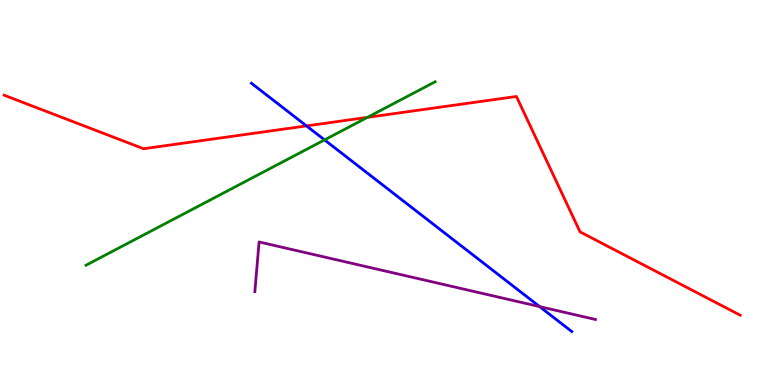[{'lines': ['blue', 'red'], 'intersections': [{'x': 3.95, 'y': 6.73}]}, {'lines': ['green', 'red'], 'intersections': [{'x': 4.74, 'y': 6.95}]}, {'lines': ['purple', 'red'], 'intersections': []}, {'lines': ['blue', 'green'], 'intersections': [{'x': 4.19, 'y': 6.37}]}, {'lines': ['blue', 'purple'], 'intersections': [{'x': 6.96, 'y': 2.04}]}, {'lines': ['green', 'purple'], 'intersections': []}]